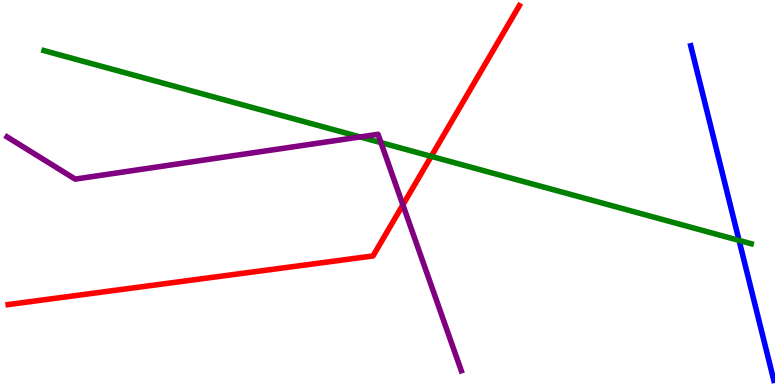[{'lines': ['blue', 'red'], 'intersections': []}, {'lines': ['green', 'red'], 'intersections': [{'x': 5.56, 'y': 5.94}]}, {'lines': ['purple', 'red'], 'intersections': [{'x': 5.2, 'y': 4.68}]}, {'lines': ['blue', 'green'], 'intersections': [{'x': 9.54, 'y': 3.76}]}, {'lines': ['blue', 'purple'], 'intersections': []}, {'lines': ['green', 'purple'], 'intersections': [{'x': 4.65, 'y': 6.44}, {'x': 4.92, 'y': 6.3}]}]